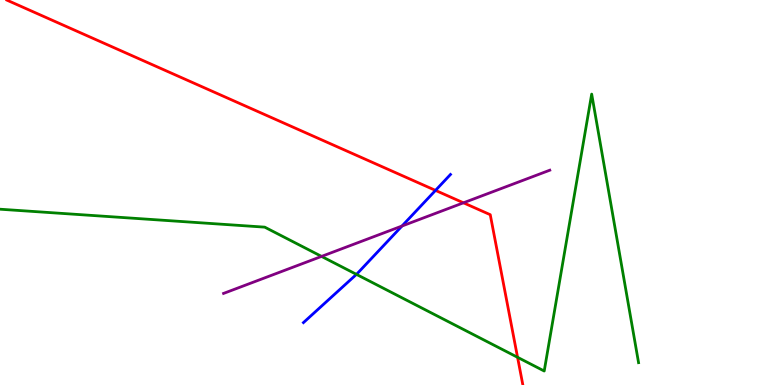[{'lines': ['blue', 'red'], 'intersections': [{'x': 5.62, 'y': 5.05}]}, {'lines': ['green', 'red'], 'intersections': [{'x': 6.68, 'y': 0.719}]}, {'lines': ['purple', 'red'], 'intersections': [{'x': 5.98, 'y': 4.73}]}, {'lines': ['blue', 'green'], 'intersections': [{'x': 4.6, 'y': 2.87}]}, {'lines': ['blue', 'purple'], 'intersections': [{'x': 5.19, 'y': 4.13}]}, {'lines': ['green', 'purple'], 'intersections': [{'x': 4.15, 'y': 3.34}]}]